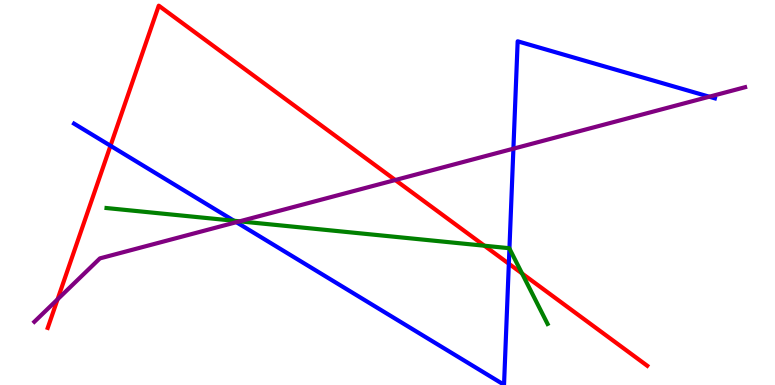[{'lines': ['blue', 'red'], 'intersections': [{'x': 1.43, 'y': 6.21}, {'x': 6.57, 'y': 3.15}]}, {'lines': ['green', 'red'], 'intersections': [{'x': 6.25, 'y': 3.62}, {'x': 6.74, 'y': 2.9}]}, {'lines': ['purple', 'red'], 'intersections': [{'x': 0.743, 'y': 2.22}, {'x': 5.1, 'y': 5.32}]}, {'lines': ['blue', 'green'], 'intersections': [{'x': 3.02, 'y': 4.27}, {'x': 6.57, 'y': 3.54}]}, {'lines': ['blue', 'purple'], 'intersections': [{'x': 3.05, 'y': 4.23}, {'x': 6.62, 'y': 6.14}, {'x': 9.15, 'y': 7.49}]}, {'lines': ['green', 'purple'], 'intersections': [{'x': 3.09, 'y': 4.25}]}]